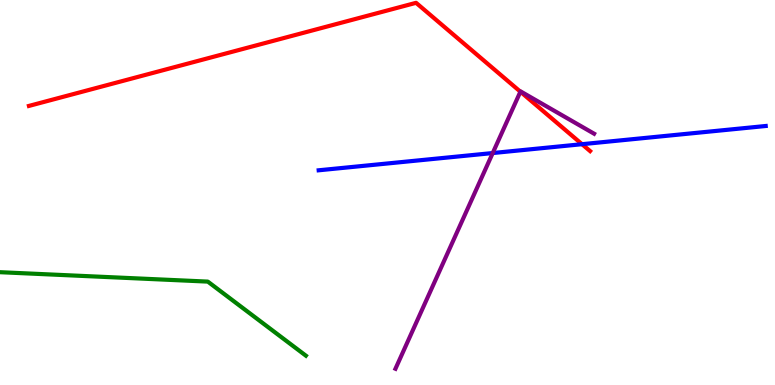[{'lines': ['blue', 'red'], 'intersections': [{'x': 7.51, 'y': 6.25}]}, {'lines': ['green', 'red'], 'intersections': []}, {'lines': ['purple', 'red'], 'intersections': [{'x': 6.71, 'y': 7.62}]}, {'lines': ['blue', 'green'], 'intersections': []}, {'lines': ['blue', 'purple'], 'intersections': [{'x': 6.36, 'y': 6.02}]}, {'lines': ['green', 'purple'], 'intersections': []}]